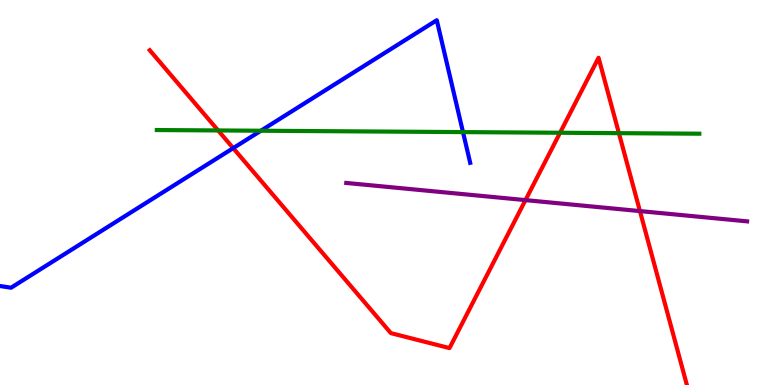[{'lines': ['blue', 'red'], 'intersections': [{'x': 3.01, 'y': 6.15}]}, {'lines': ['green', 'red'], 'intersections': [{'x': 2.81, 'y': 6.61}, {'x': 7.23, 'y': 6.55}, {'x': 7.99, 'y': 6.54}]}, {'lines': ['purple', 'red'], 'intersections': [{'x': 6.78, 'y': 4.8}, {'x': 8.26, 'y': 4.52}]}, {'lines': ['blue', 'green'], 'intersections': [{'x': 3.37, 'y': 6.6}, {'x': 5.97, 'y': 6.57}]}, {'lines': ['blue', 'purple'], 'intersections': []}, {'lines': ['green', 'purple'], 'intersections': []}]